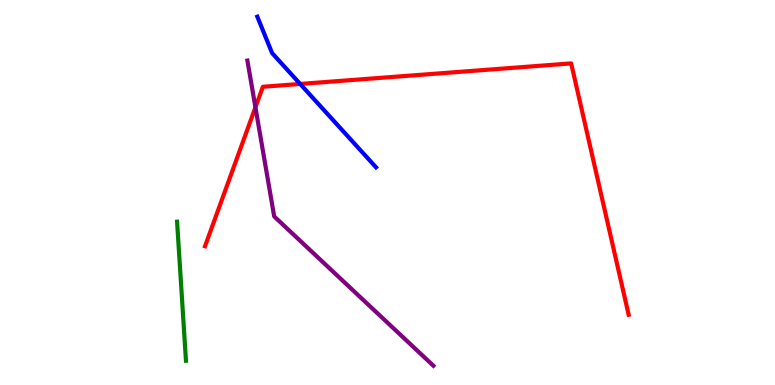[{'lines': ['blue', 'red'], 'intersections': [{'x': 3.87, 'y': 7.82}]}, {'lines': ['green', 'red'], 'intersections': []}, {'lines': ['purple', 'red'], 'intersections': [{'x': 3.3, 'y': 7.21}]}, {'lines': ['blue', 'green'], 'intersections': []}, {'lines': ['blue', 'purple'], 'intersections': []}, {'lines': ['green', 'purple'], 'intersections': []}]